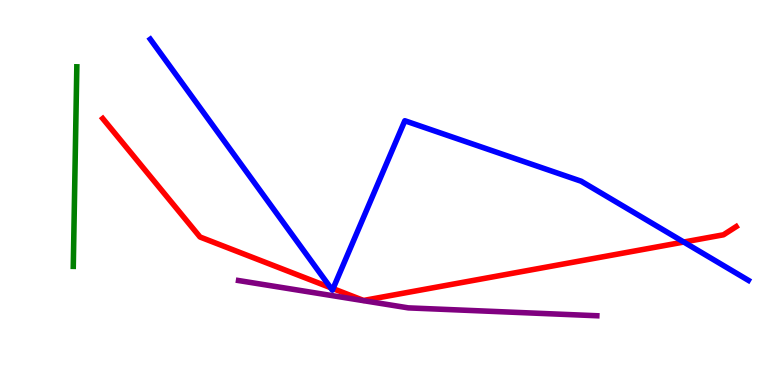[{'lines': ['blue', 'red'], 'intersections': [{'x': 4.27, 'y': 2.53}, {'x': 4.3, 'y': 2.5}, {'x': 8.82, 'y': 3.71}]}, {'lines': ['green', 'red'], 'intersections': []}, {'lines': ['purple', 'red'], 'intersections': []}, {'lines': ['blue', 'green'], 'intersections': []}, {'lines': ['blue', 'purple'], 'intersections': []}, {'lines': ['green', 'purple'], 'intersections': []}]